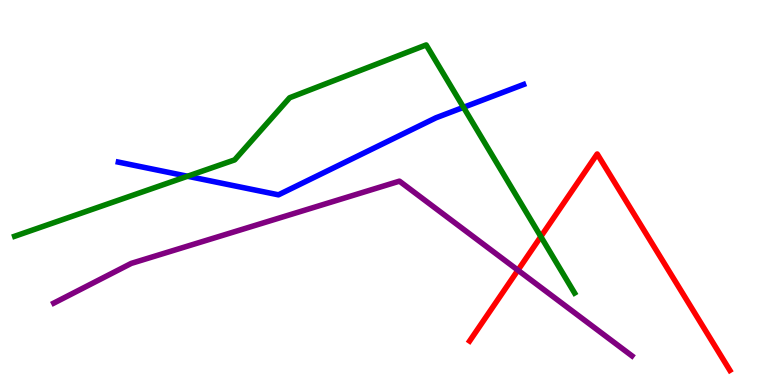[{'lines': ['blue', 'red'], 'intersections': []}, {'lines': ['green', 'red'], 'intersections': [{'x': 6.98, 'y': 3.85}]}, {'lines': ['purple', 'red'], 'intersections': [{'x': 6.68, 'y': 2.98}]}, {'lines': ['blue', 'green'], 'intersections': [{'x': 2.42, 'y': 5.42}, {'x': 5.98, 'y': 7.21}]}, {'lines': ['blue', 'purple'], 'intersections': []}, {'lines': ['green', 'purple'], 'intersections': []}]